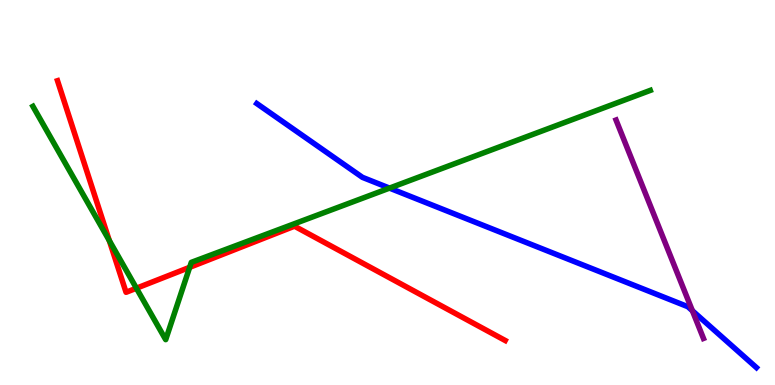[{'lines': ['blue', 'red'], 'intersections': []}, {'lines': ['green', 'red'], 'intersections': [{'x': 1.41, 'y': 3.75}, {'x': 1.76, 'y': 2.51}, {'x': 2.45, 'y': 3.06}]}, {'lines': ['purple', 'red'], 'intersections': []}, {'lines': ['blue', 'green'], 'intersections': [{'x': 5.03, 'y': 5.11}]}, {'lines': ['blue', 'purple'], 'intersections': [{'x': 8.93, 'y': 1.93}]}, {'lines': ['green', 'purple'], 'intersections': []}]